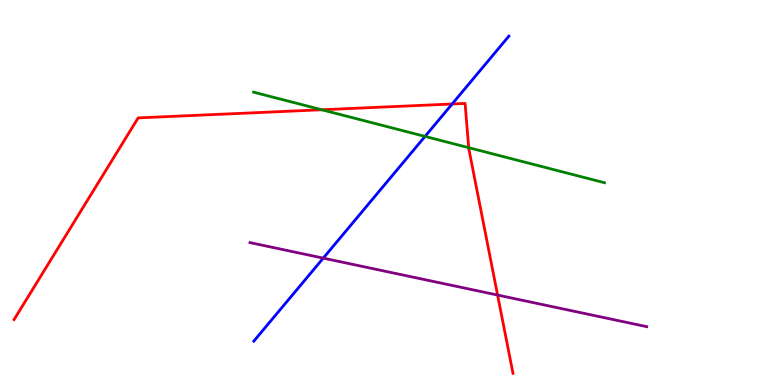[{'lines': ['blue', 'red'], 'intersections': [{'x': 5.83, 'y': 7.3}]}, {'lines': ['green', 'red'], 'intersections': [{'x': 4.15, 'y': 7.15}, {'x': 6.05, 'y': 6.16}]}, {'lines': ['purple', 'red'], 'intersections': [{'x': 6.42, 'y': 2.34}]}, {'lines': ['blue', 'green'], 'intersections': [{'x': 5.48, 'y': 6.46}]}, {'lines': ['blue', 'purple'], 'intersections': [{'x': 4.17, 'y': 3.3}]}, {'lines': ['green', 'purple'], 'intersections': []}]